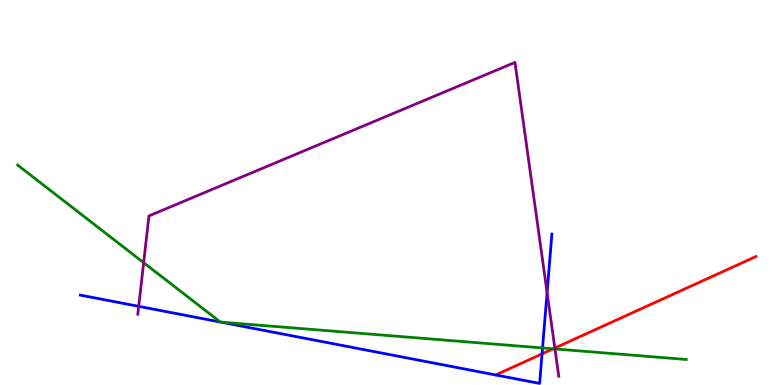[{'lines': ['blue', 'red'], 'intersections': [{'x': 6.99, 'y': 0.809}]}, {'lines': ['green', 'red'], 'intersections': [{'x': 7.14, 'y': 0.94}]}, {'lines': ['purple', 'red'], 'intersections': [{'x': 7.16, 'y': 0.96}]}, {'lines': ['blue', 'green'], 'intersections': [{'x': 2.84, 'y': 1.64}, {'x': 2.85, 'y': 1.63}, {'x': 7.0, 'y': 0.962}]}, {'lines': ['blue', 'purple'], 'intersections': [{'x': 1.79, 'y': 2.04}, {'x': 7.06, 'y': 2.4}]}, {'lines': ['green', 'purple'], 'intersections': [{'x': 1.85, 'y': 3.18}, {'x': 7.16, 'y': 0.937}]}]